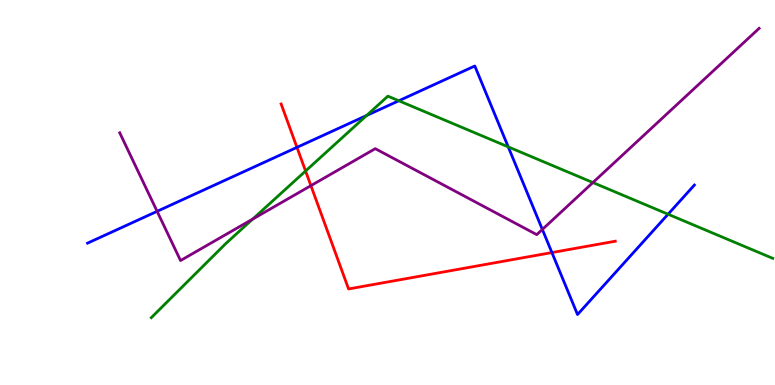[{'lines': ['blue', 'red'], 'intersections': [{'x': 3.83, 'y': 6.17}, {'x': 7.12, 'y': 3.44}]}, {'lines': ['green', 'red'], 'intersections': [{'x': 3.94, 'y': 5.56}]}, {'lines': ['purple', 'red'], 'intersections': [{'x': 4.01, 'y': 5.18}]}, {'lines': ['blue', 'green'], 'intersections': [{'x': 4.73, 'y': 7.0}, {'x': 5.15, 'y': 7.38}, {'x': 6.56, 'y': 6.18}, {'x': 8.62, 'y': 4.44}]}, {'lines': ['blue', 'purple'], 'intersections': [{'x': 2.03, 'y': 4.51}, {'x': 7.0, 'y': 4.04}]}, {'lines': ['green', 'purple'], 'intersections': [{'x': 3.26, 'y': 4.31}, {'x': 7.65, 'y': 5.26}]}]